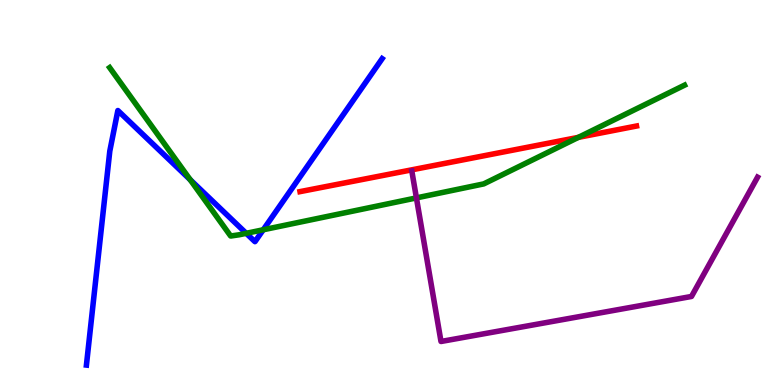[{'lines': ['blue', 'red'], 'intersections': []}, {'lines': ['green', 'red'], 'intersections': [{'x': 7.46, 'y': 6.43}]}, {'lines': ['purple', 'red'], 'intersections': []}, {'lines': ['blue', 'green'], 'intersections': [{'x': 2.45, 'y': 5.33}, {'x': 3.18, 'y': 3.94}, {'x': 3.4, 'y': 4.03}]}, {'lines': ['blue', 'purple'], 'intersections': []}, {'lines': ['green', 'purple'], 'intersections': [{'x': 5.37, 'y': 4.86}]}]